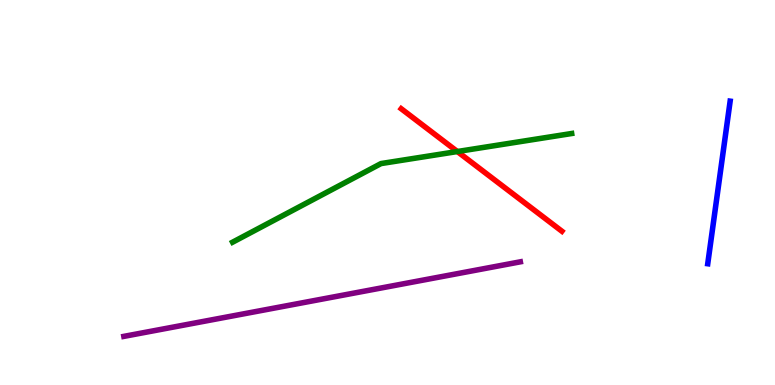[{'lines': ['blue', 'red'], 'intersections': []}, {'lines': ['green', 'red'], 'intersections': [{'x': 5.9, 'y': 6.06}]}, {'lines': ['purple', 'red'], 'intersections': []}, {'lines': ['blue', 'green'], 'intersections': []}, {'lines': ['blue', 'purple'], 'intersections': []}, {'lines': ['green', 'purple'], 'intersections': []}]